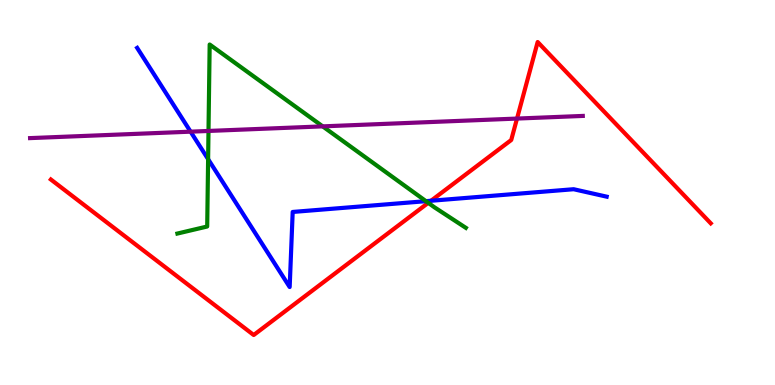[{'lines': ['blue', 'red'], 'intersections': [{'x': 5.56, 'y': 4.79}]}, {'lines': ['green', 'red'], 'intersections': [{'x': 5.53, 'y': 4.73}]}, {'lines': ['purple', 'red'], 'intersections': [{'x': 6.67, 'y': 6.92}]}, {'lines': ['blue', 'green'], 'intersections': [{'x': 2.69, 'y': 5.87}, {'x': 5.5, 'y': 4.77}]}, {'lines': ['blue', 'purple'], 'intersections': [{'x': 2.46, 'y': 6.58}]}, {'lines': ['green', 'purple'], 'intersections': [{'x': 2.69, 'y': 6.6}, {'x': 4.16, 'y': 6.72}]}]